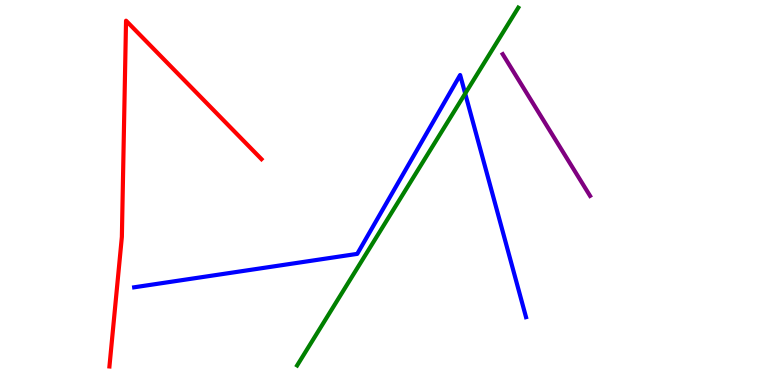[{'lines': ['blue', 'red'], 'intersections': []}, {'lines': ['green', 'red'], 'intersections': []}, {'lines': ['purple', 'red'], 'intersections': []}, {'lines': ['blue', 'green'], 'intersections': [{'x': 6.0, 'y': 7.57}]}, {'lines': ['blue', 'purple'], 'intersections': []}, {'lines': ['green', 'purple'], 'intersections': []}]